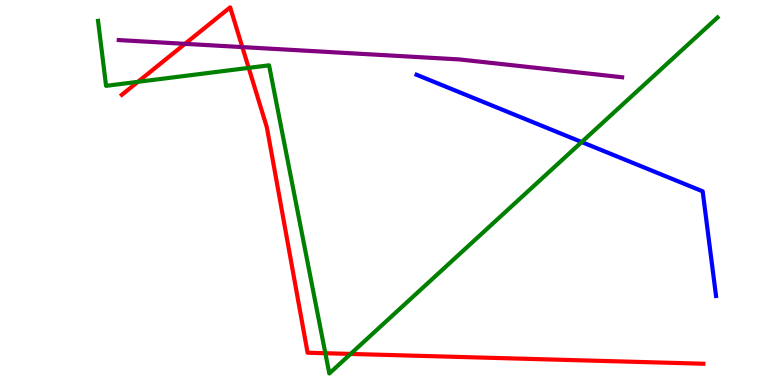[{'lines': ['blue', 'red'], 'intersections': []}, {'lines': ['green', 'red'], 'intersections': [{'x': 1.78, 'y': 7.87}, {'x': 3.21, 'y': 8.24}, {'x': 4.2, 'y': 0.825}, {'x': 4.52, 'y': 0.807}]}, {'lines': ['purple', 'red'], 'intersections': [{'x': 2.39, 'y': 8.86}, {'x': 3.13, 'y': 8.78}]}, {'lines': ['blue', 'green'], 'intersections': [{'x': 7.51, 'y': 6.31}]}, {'lines': ['blue', 'purple'], 'intersections': []}, {'lines': ['green', 'purple'], 'intersections': []}]